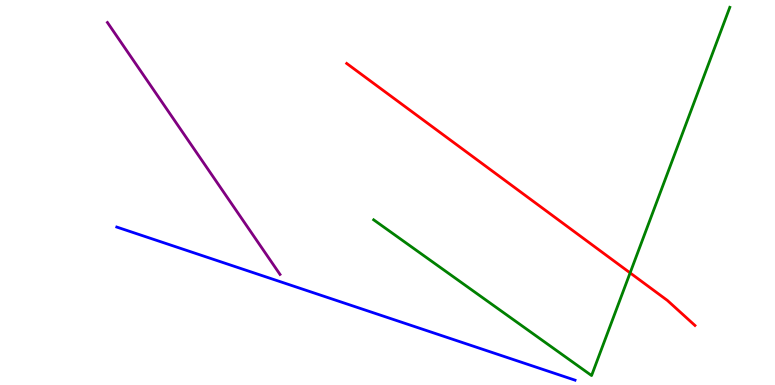[{'lines': ['blue', 'red'], 'intersections': []}, {'lines': ['green', 'red'], 'intersections': [{'x': 8.13, 'y': 2.91}]}, {'lines': ['purple', 'red'], 'intersections': []}, {'lines': ['blue', 'green'], 'intersections': []}, {'lines': ['blue', 'purple'], 'intersections': []}, {'lines': ['green', 'purple'], 'intersections': []}]